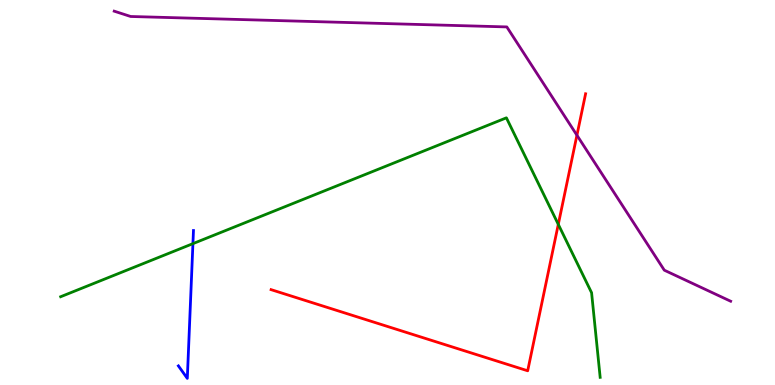[{'lines': ['blue', 'red'], 'intersections': []}, {'lines': ['green', 'red'], 'intersections': [{'x': 7.2, 'y': 4.17}]}, {'lines': ['purple', 'red'], 'intersections': [{'x': 7.44, 'y': 6.49}]}, {'lines': ['blue', 'green'], 'intersections': [{'x': 2.49, 'y': 3.67}]}, {'lines': ['blue', 'purple'], 'intersections': []}, {'lines': ['green', 'purple'], 'intersections': []}]